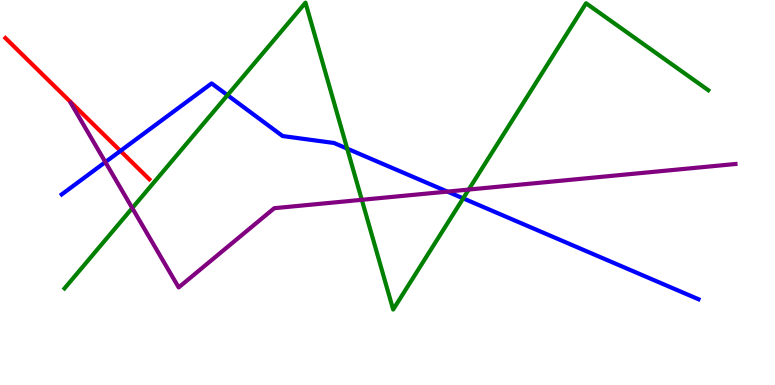[{'lines': ['blue', 'red'], 'intersections': [{'x': 1.55, 'y': 6.08}]}, {'lines': ['green', 'red'], 'intersections': []}, {'lines': ['purple', 'red'], 'intersections': []}, {'lines': ['blue', 'green'], 'intersections': [{'x': 2.94, 'y': 7.53}, {'x': 4.48, 'y': 6.14}, {'x': 5.98, 'y': 4.85}]}, {'lines': ['blue', 'purple'], 'intersections': [{'x': 1.36, 'y': 5.79}, {'x': 5.77, 'y': 5.02}]}, {'lines': ['green', 'purple'], 'intersections': [{'x': 1.71, 'y': 4.6}, {'x': 4.67, 'y': 4.81}, {'x': 6.05, 'y': 5.08}]}]